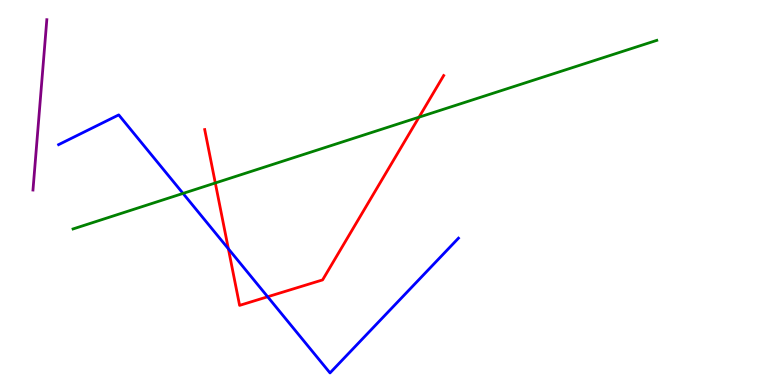[{'lines': ['blue', 'red'], 'intersections': [{'x': 2.95, 'y': 3.54}, {'x': 3.45, 'y': 2.29}]}, {'lines': ['green', 'red'], 'intersections': [{'x': 2.78, 'y': 5.25}, {'x': 5.41, 'y': 6.96}]}, {'lines': ['purple', 'red'], 'intersections': []}, {'lines': ['blue', 'green'], 'intersections': [{'x': 2.36, 'y': 4.98}]}, {'lines': ['blue', 'purple'], 'intersections': []}, {'lines': ['green', 'purple'], 'intersections': []}]